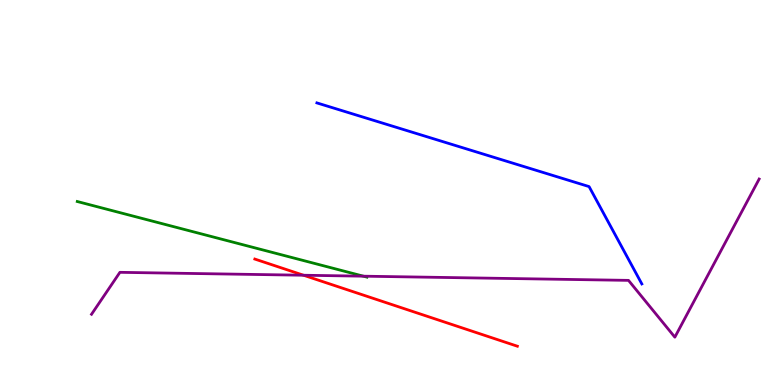[{'lines': ['blue', 'red'], 'intersections': []}, {'lines': ['green', 'red'], 'intersections': []}, {'lines': ['purple', 'red'], 'intersections': [{'x': 3.92, 'y': 2.85}]}, {'lines': ['blue', 'green'], 'intersections': []}, {'lines': ['blue', 'purple'], 'intersections': []}, {'lines': ['green', 'purple'], 'intersections': [{'x': 4.69, 'y': 2.83}]}]